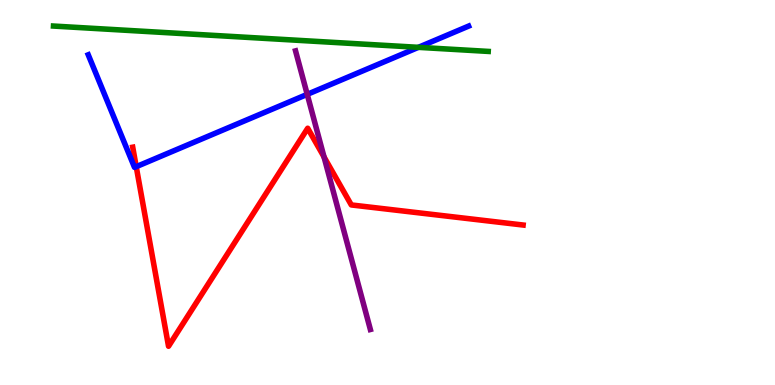[{'lines': ['blue', 'red'], 'intersections': [{'x': 1.76, 'y': 5.67}]}, {'lines': ['green', 'red'], 'intersections': []}, {'lines': ['purple', 'red'], 'intersections': [{'x': 4.18, 'y': 5.92}]}, {'lines': ['blue', 'green'], 'intersections': [{'x': 5.4, 'y': 8.77}]}, {'lines': ['blue', 'purple'], 'intersections': [{'x': 3.96, 'y': 7.55}]}, {'lines': ['green', 'purple'], 'intersections': []}]